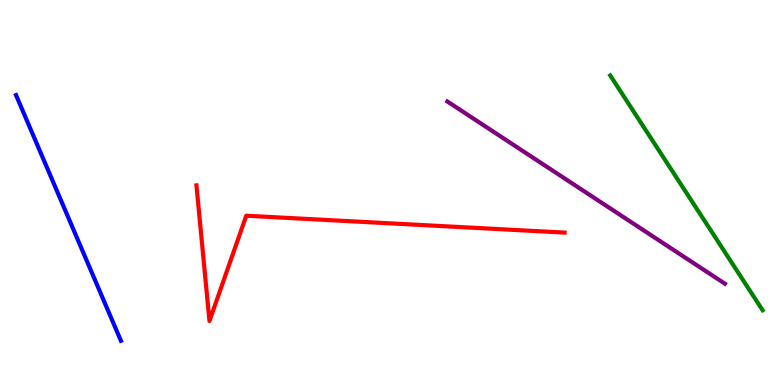[{'lines': ['blue', 'red'], 'intersections': []}, {'lines': ['green', 'red'], 'intersections': []}, {'lines': ['purple', 'red'], 'intersections': []}, {'lines': ['blue', 'green'], 'intersections': []}, {'lines': ['blue', 'purple'], 'intersections': []}, {'lines': ['green', 'purple'], 'intersections': []}]